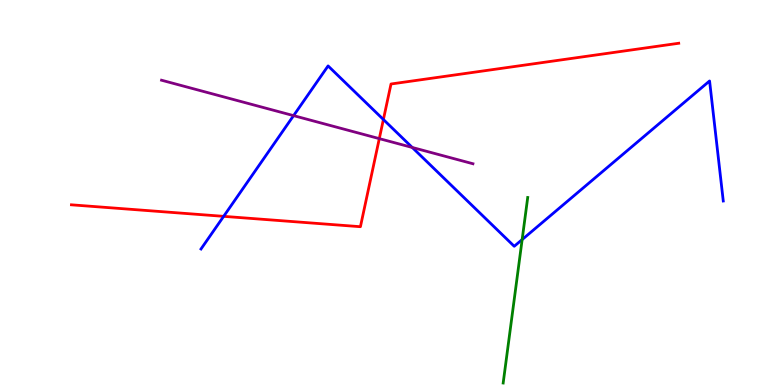[{'lines': ['blue', 'red'], 'intersections': [{'x': 2.89, 'y': 4.38}, {'x': 4.95, 'y': 6.9}]}, {'lines': ['green', 'red'], 'intersections': []}, {'lines': ['purple', 'red'], 'intersections': [{'x': 4.89, 'y': 6.4}]}, {'lines': ['blue', 'green'], 'intersections': [{'x': 6.74, 'y': 3.78}]}, {'lines': ['blue', 'purple'], 'intersections': [{'x': 3.79, 'y': 7.0}, {'x': 5.32, 'y': 6.17}]}, {'lines': ['green', 'purple'], 'intersections': []}]